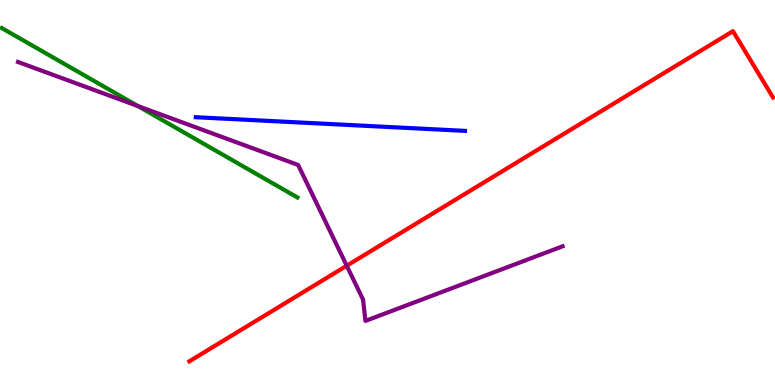[{'lines': ['blue', 'red'], 'intersections': []}, {'lines': ['green', 'red'], 'intersections': []}, {'lines': ['purple', 'red'], 'intersections': [{'x': 4.47, 'y': 3.1}]}, {'lines': ['blue', 'green'], 'intersections': []}, {'lines': ['blue', 'purple'], 'intersections': []}, {'lines': ['green', 'purple'], 'intersections': [{'x': 1.78, 'y': 7.25}]}]